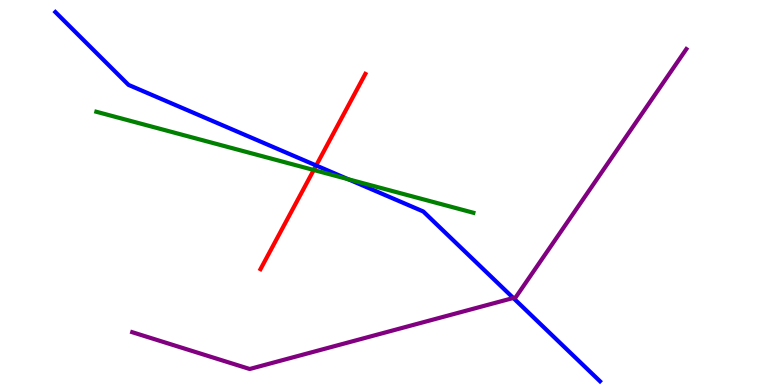[{'lines': ['blue', 'red'], 'intersections': [{'x': 4.08, 'y': 5.7}]}, {'lines': ['green', 'red'], 'intersections': [{'x': 4.05, 'y': 5.58}]}, {'lines': ['purple', 'red'], 'intersections': []}, {'lines': ['blue', 'green'], 'intersections': [{'x': 4.49, 'y': 5.35}]}, {'lines': ['blue', 'purple'], 'intersections': [{'x': 6.62, 'y': 2.26}]}, {'lines': ['green', 'purple'], 'intersections': []}]